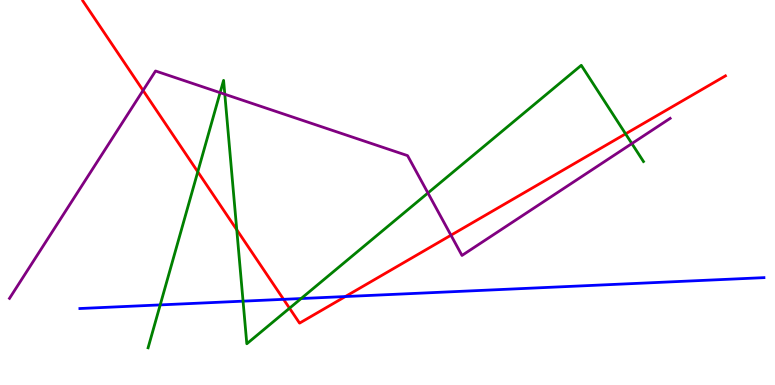[{'lines': ['blue', 'red'], 'intersections': [{'x': 3.66, 'y': 2.23}, {'x': 4.46, 'y': 2.3}]}, {'lines': ['green', 'red'], 'intersections': [{'x': 2.55, 'y': 5.54}, {'x': 3.05, 'y': 4.03}, {'x': 3.74, 'y': 1.99}, {'x': 8.07, 'y': 6.52}]}, {'lines': ['purple', 'red'], 'intersections': [{'x': 1.85, 'y': 7.65}, {'x': 5.82, 'y': 3.89}]}, {'lines': ['blue', 'green'], 'intersections': [{'x': 2.07, 'y': 2.08}, {'x': 3.14, 'y': 2.18}, {'x': 3.89, 'y': 2.25}]}, {'lines': ['blue', 'purple'], 'intersections': []}, {'lines': ['green', 'purple'], 'intersections': [{'x': 2.84, 'y': 7.59}, {'x': 2.9, 'y': 7.55}, {'x': 5.52, 'y': 4.99}, {'x': 8.15, 'y': 6.27}]}]